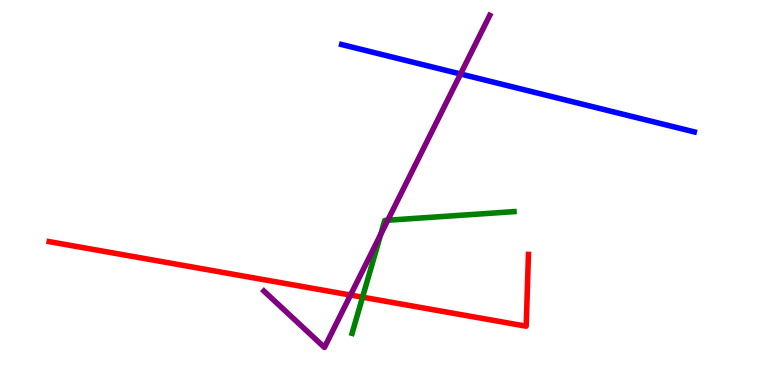[{'lines': ['blue', 'red'], 'intersections': []}, {'lines': ['green', 'red'], 'intersections': [{'x': 4.68, 'y': 2.28}]}, {'lines': ['purple', 'red'], 'intersections': [{'x': 4.52, 'y': 2.34}]}, {'lines': ['blue', 'green'], 'intersections': []}, {'lines': ['blue', 'purple'], 'intersections': [{'x': 5.94, 'y': 8.08}]}, {'lines': ['green', 'purple'], 'intersections': [{'x': 4.91, 'y': 3.91}, {'x': 5.0, 'y': 4.28}]}]